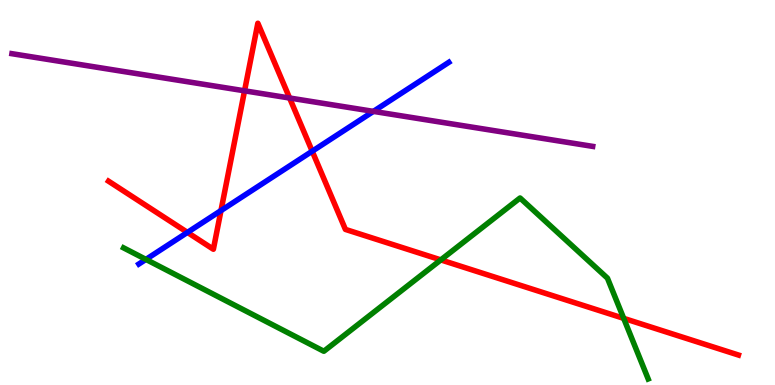[{'lines': ['blue', 'red'], 'intersections': [{'x': 2.42, 'y': 3.96}, {'x': 2.85, 'y': 4.53}, {'x': 4.03, 'y': 6.07}]}, {'lines': ['green', 'red'], 'intersections': [{'x': 5.69, 'y': 3.25}, {'x': 8.05, 'y': 1.73}]}, {'lines': ['purple', 'red'], 'intersections': [{'x': 3.16, 'y': 7.64}, {'x': 3.74, 'y': 7.45}]}, {'lines': ['blue', 'green'], 'intersections': [{'x': 1.88, 'y': 3.26}]}, {'lines': ['blue', 'purple'], 'intersections': [{'x': 4.82, 'y': 7.11}]}, {'lines': ['green', 'purple'], 'intersections': []}]